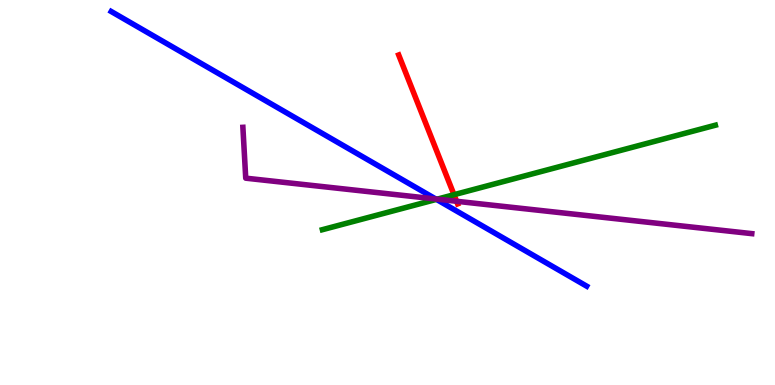[{'lines': ['blue', 'red'], 'intersections': []}, {'lines': ['green', 'red'], 'intersections': [{'x': 5.86, 'y': 4.94}]}, {'lines': ['purple', 'red'], 'intersections': [{'x': 5.89, 'y': 4.77}]}, {'lines': ['blue', 'green'], 'intersections': [{'x': 5.63, 'y': 4.82}]}, {'lines': ['blue', 'purple'], 'intersections': [{'x': 5.62, 'y': 4.83}]}, {'lines': ['green', 'purple'], 'intersections': [{'x': 5.64, 'y': 4.83}]}]